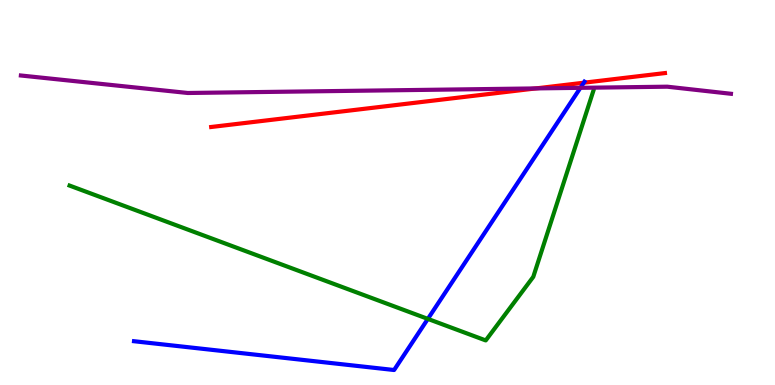[{'lines': ['blue', 'red'], 'intersections': [{'x': 7.53, 'y': 7.85}]}, {'lines': ['green', 'red'], 'intersections': []}, {'lines': ['purple', 'red'], 'intersections': [{'x': 6.91, 'y': 7.7}]}, {'lines': ['blue', 'green'], 'intersections': [{'x': 5.52, 'y': 1.72}]}, {'lines': ['blue', 'purple'], 'intersections': [{'x': 7.49, 'y': 7.72}]}, {'lines': ['green', 'purple'], 'intersections': []}]